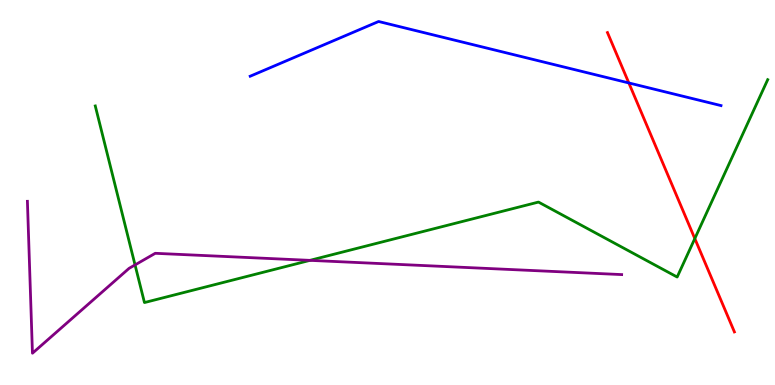[{'lines': ['blue', 'red'], 'intersections': [{'x': 8.11, 'y': 7.85}]}, {'lines': ['green', 'red'], 'intersections': [{'x': 8.97, 'y': 3.8}]}, {'lines': ['purple', 'red'], 'intersections': []}, {'lines': ['blue', 'green'], 'intersections': []}, {'lines': ['blue', 'purple'], 'intersections': []}, {'lines': ['green', 'purple'], 'intersections': [{'x': 1.74, 'y': 3.12}, {'x': 4.0, 'y': 3.24}]}]